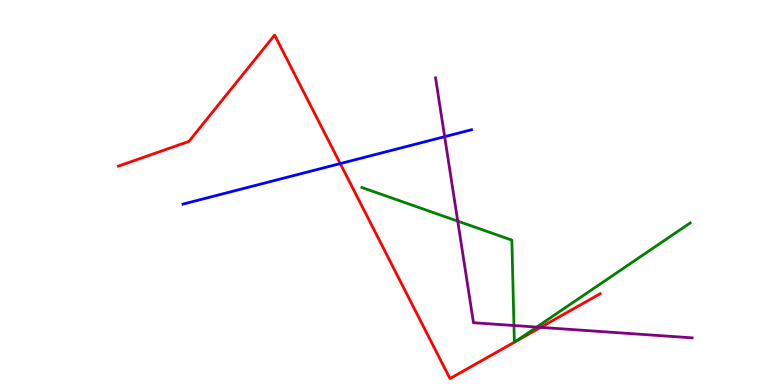[{'lines': ['blue', 'red'], 'intersections': [{'x': 4.39, 'y': 5.75}]}, {'lines': ['green', 'red'], 'intersections': [{'x': 6.64, 'y': 1.11}, {'x': 6.64, 'y': 1.12}]}, {'lines': ['purple', 'red'], 'intersections': [{'x': 6.98, 'y': 1.5}]}, {'lines': ['blue', 'green'], 'intersections': []}, {'lines': ['blue', 'purple'], 'intersections': [{'x': 5.74, 'y': 6.45}]}, {'lines': ['green', 'purple'], 'intersections': [{'x': 5.91, 'y': 4.26}, {'x': 6.63, 'y': 1.55}, {'x': 6.93, 'y': 1.5}]}]